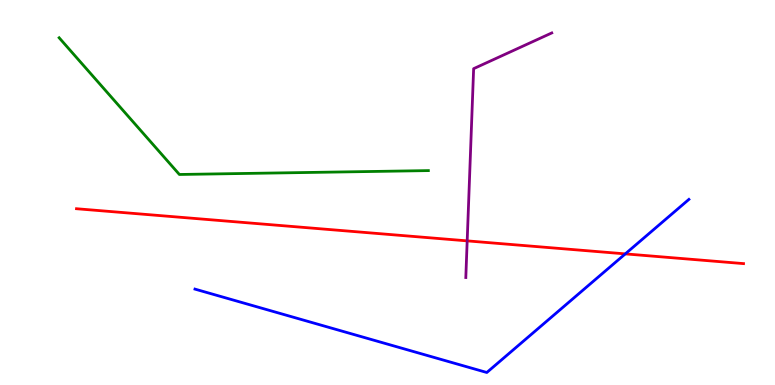[{'lines': ['blue', 'red'], 'intersections': [{'x': 8.07, 'y': 3.41}]}, {'lines': ['green', 'red'], 'intersections': []}, {'lines': ['purple', 'red'], 'intersections': [{'x': 6.03, 'y': 3.74}]}, {'lines': ['blue', 'green'], 'intersections': []}, {'lines': ['blue', 'purple'], 'intersections': []}, {'lines': ['green', 'purple'], 'intersections': []}]